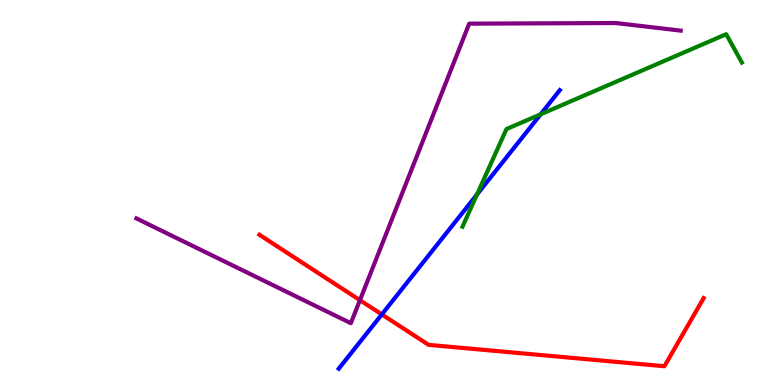[{'lines': ['blue', 'red'], 'intersections': [{'x': 4.93, 'y': 1.83}]}, {'lines': ['green', 'red'], 'intersections': []}, {'lines': ['purple', 'red'], 'intersections': [{'x': 4.64, 'y': 2.2}]}, {'lines': ['blue', 'green'], 'intersections': [{'x': 6.15, 'y': 4.95}, {'x': 6.98, 'y': 7.03}]}, {'lines': ['blue', 'purple'], 'intersections': []}, {'lines': ['green', 'purple'], 'intersections': []}]